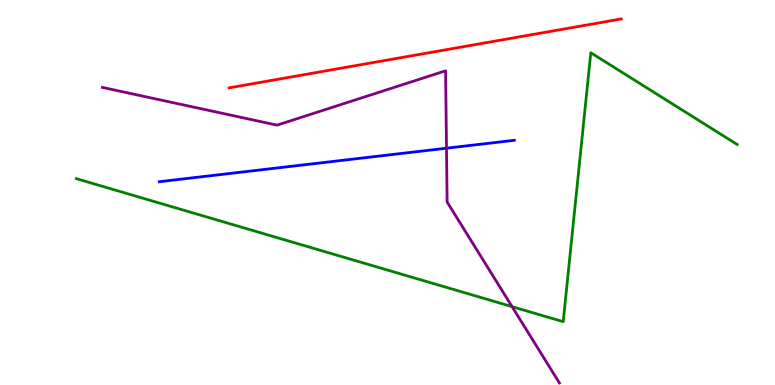[{'lines': ['blue', 'red'], 'intersections': []}, {'lines': ['green', 'red'], 'intersections': []}, {'lines': ['purple', 'red'], 'intersections': []}, {'lines': ['blue', 'green'], 'intersections': []}, {'lines': ['blue', 'purple'], 'intersections': [{'x': 5.76, 'y': 6.15}]}, {'lines': ['green', 'purple'], 'intersections': [{'x': 6.61, 'y': 2.03}]}]